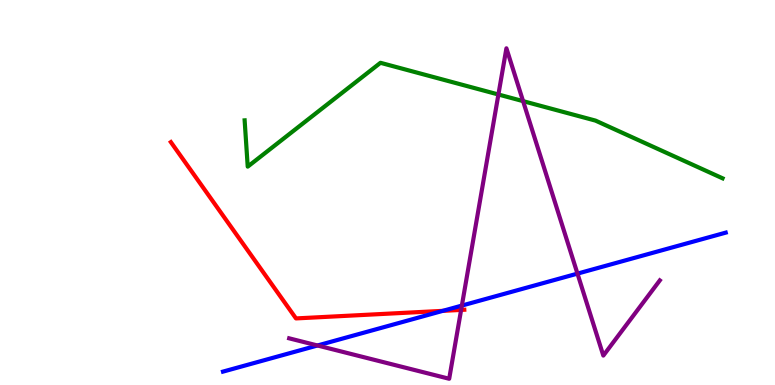[{'lines': ['blue', 'red'], 'intersections': [{'x': 5.71, 'y': 1.93}]}, {'lines': ['green', 'red'], 'intersections': []}, {'lines': ['purple', 'red'], 'intersections': [{'x': 5.95, 'y': 1.95}]}, {'lines': ['blue', 'green'], 'intersections': []}, {'lines': ['blue', 'purple'], 'intersections': [{'x': 4.1, 'y': 1.03}, {'x': 5.96, 'y': 2.06}, {'x': 7.45, 'y': 2.89}]}, {'lines': ['green', 'purple'], 'intersections': [{'x': 6.43, 'y': 7.55}, {'x': 6.75, 'y': 7.37}]}]